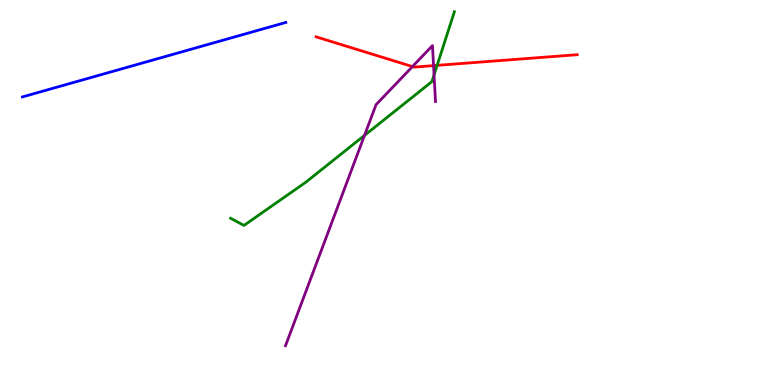[{'lines': ['blue', 'red'], 'intersections': []}, {'lines': ['green', 'red'], 'intersections': [{'x': 5.64, 'y': 8.3}]}, {'lines': ['purple', 'red'], 'intersections': [{'x': 5.32, 'y': 8.27}, {'x': 5.59, 'y': 8.3}]}, {'lines': ['blue', 'green'], 'intersections': []}, {'lines': ['blue', 'purple'], 'intersections': []}, {'lines': ['green', 'purple'], 'intersections': [{'x': 4.7, 'y': 6.48}, {'x': 5.6, 'y': 8.05}]}]